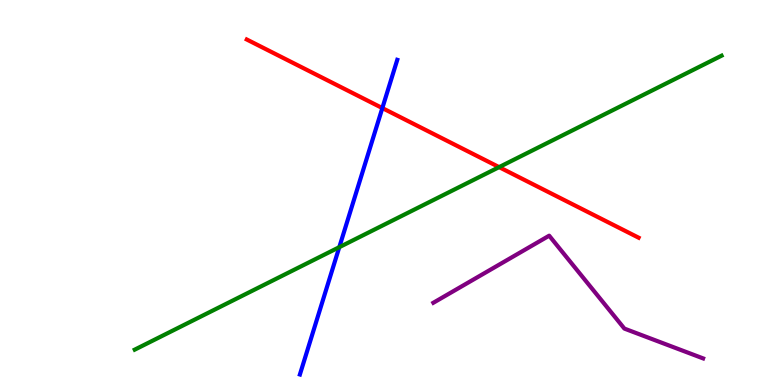[{'lines': ['blue', 'red'], 'intersections': [{'x': 4.93, 'y': 7.19}]}, {'lines': ['green', 'red'], 'intersections': [{'x': 6.44, 'y': 5.66}]}, {'lines': ['purple', 'red'], 'intersections': []}, {'lines': ['blue', 'green'], 'intersections': [{'x': 4.38, 'y': 3.58}]}, {'lines': ['blue', 'purple'], 'intersections': []}, {'lines': ['green', 'purple'], 'intersections': []}]